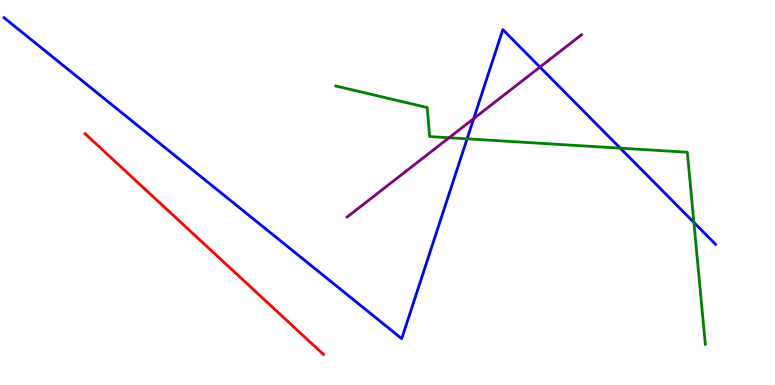[{'lines': ['blue', 'red'], 'intersections': []}, {'lines': ['green', 'red'], 'intersections': []}, {'lines': ['purple', 'red'], 'intersections': []}, {'lines': ['blue', 'green'], 'intersections': [{'x': 6.03, 'y': 6.39}, {'x': 8.0, 'y': 6.15}, {'x': 8.95, 'y': 4.22}]}, {'lines': ['blue', 'purple'], 'intersections': [{'x': 6.11, 'y': 6.92}, {'x': 6.97, 'y': 8.26}]}, {'lines': ['green', 'purple'], 'intersections': [{'x': 5.79, 'y': 6.42}]}]